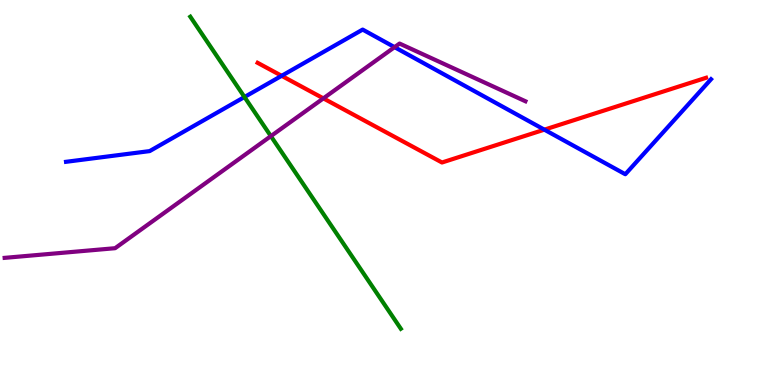[{'lines': ['blue', 'red'], 'intersections': [{'x': 3.63, 'y': 8.03}, {'x': 7.02, 'y': 6.63}]}, {'lines': ['green', 'red'], 'intersections': []}, {'lines': ['purple', 'red'], 'intersections': [{'x': 4.17, 'y': 7.44}]}, {'lines': ['blue', 'green'], 'intersections': [{'x': 3.15, 'y': 7.48}]}, {'lines': ['blue', 'purple'], 'intersections': [{'x': 5.09, 'y': 8.78}]}, {'lines': ['green', 'purple'], 'intersections': [{'x': 3.5, 'y': 6.46}]}]